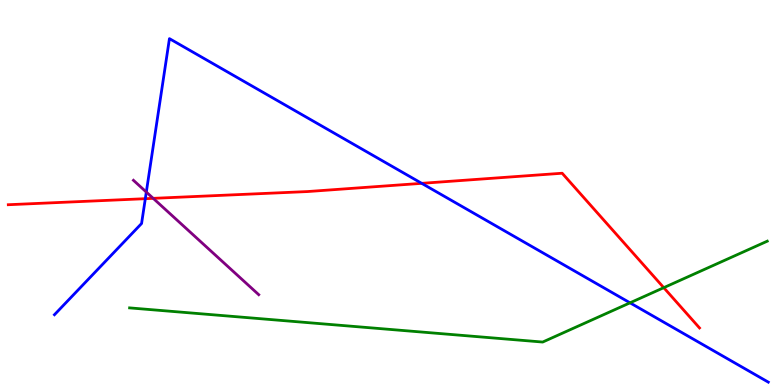[{'lines': ['blue', 'red'], 'intersections': [{'x': 1.88, 'y': 4.84}, {'x': 5.44, 'y': 5.24}]}, {'lines': ['green', 'red'], 'intersections': [{'x': 8.56, 'y': 2.53}]}, {'lines': ['purple', 'red'], 'intersections': [{'x': 1.98, 'y': 4.85}]}, {'lines': ['blue', 'green'], 'intersections': [{'x': 8.13, 'y': 2.13}]}, {'lines': ['blue', 'purple'], 'intersections': [{'x': 1.89, 'y': 5.01}]}, {'lines': ['green', 'purple'], 'intersections': []}]